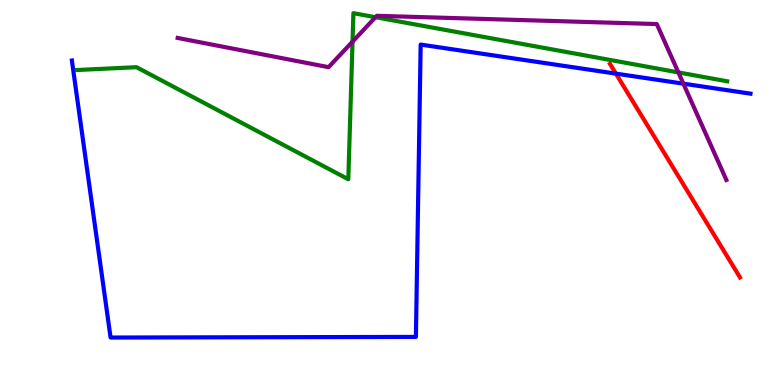[{'lines': ['blue', 'red'], 'intersections': [{'x': 7.95, 'y': 8.09}]}, {'lines': ['green', 'red'], 'intersections': []}, {'lines': ['purple', 'red'], 'intersections': []}, {'lines': ['blue', 'green'], 'intersections': []}, {'lines': ['blue', 'purple'], 'intersections': [{'x': 8.82, 'y': 7.83}]}, {'lines': ['green', 'purple'], 'intersections': [{'x': 4.55, 'y': 8.92}, {'x': 4.85, 'y': 9.55}, {'x': 8.75, 'y': 8.12}]}]